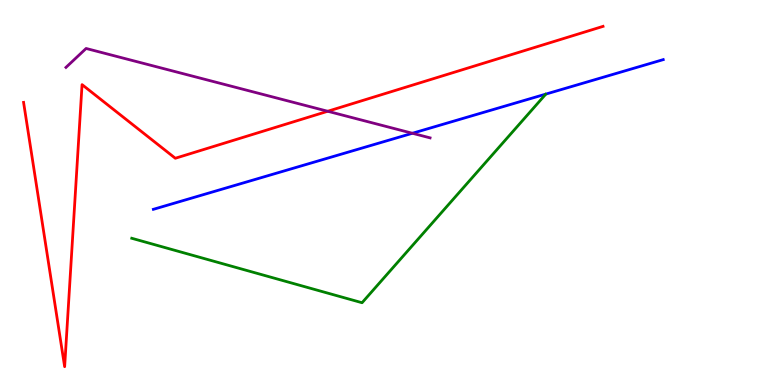[{'lines': ['blue', 'red'], 'intersections': []}, {'lines': ['green', 'red'], 'intersections': []}, {'lines': ['purple', 'red'], 'intersections': [{'x': 4.23, 'y': 7.11}]}, {'lines': ['blue', 'green'], 'intersections': []}, {'lines': ['blue', 'purple'], 'intersections': [{'x': 5.32, 'y': 6.54}]}, {'lines': ['green', 'purple'], 'intersections': []}]